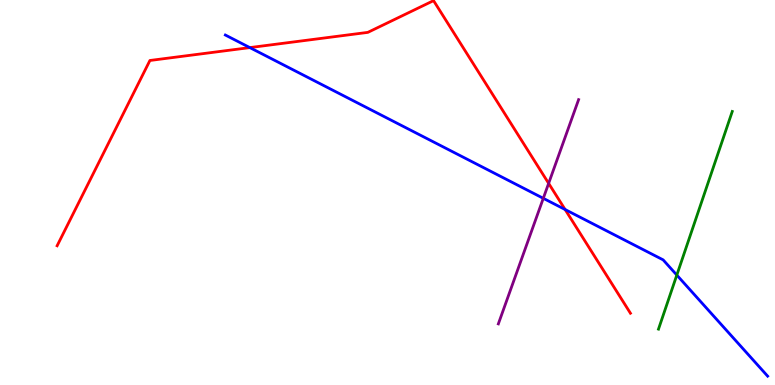[{'lines': ['blue', 'red'], 'intersections': [{'x': 3.22, 'y': 8.76}, {'x': 7.29, 'y': 4.56}]}, {'lines': ['green', 'red'], 'intersections': []}, {'lines': ['purple', 'red'], 'intersections': [{'x': 7.08, 'y': 5.24}]}, {'lines': ['blue', 'green'], 'intersections': [{'x': 8.73, 'y': 2.86}]}, {'lines': ['blue', 'purple'], 'intersections': [{'x': 7.01, 'y': 4.85}]}, {'lines': ['green', 'purple'], 'intersections': []}]